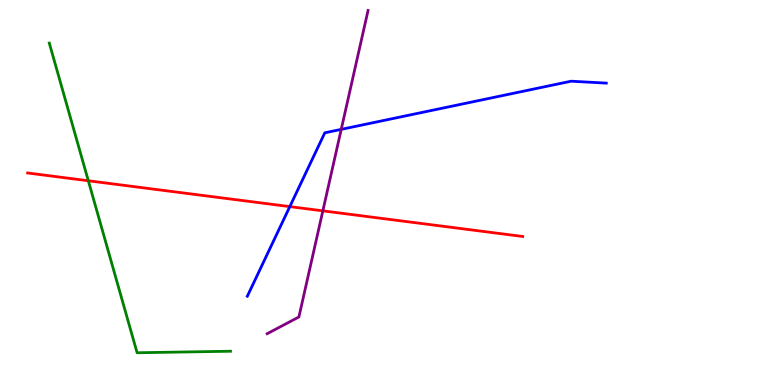[{'lines': ['blue', 'red'], 'intersections': [{'x': 3.74, 'y': 4.63}]}, {'lines': ['green', 'red'], 'intersections': [{'x': 1.14, 'y': 5.3}]}, {'lines': ['purple', 'red'], 'intersections': [{'x': 4.17, 'y': 4.52}]}, {'lines': ['blue', 'green'], 'intersections': []}, {'lines': ['blue', 'purple'], 'intersections': [{'x': 4.4, 'y': 6.64}]}, {'lines': ['green', 'purple'], 'intersections': []}]